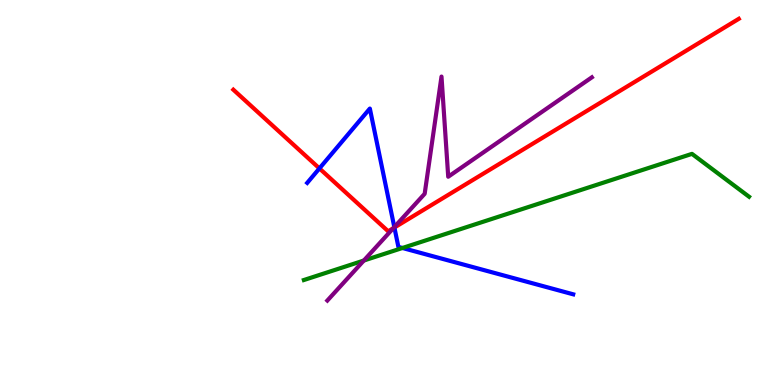[{'lines': ['blue', 'red'], 'intersections': [{'x': 4.12, 'y': 5.63}, {'x': 5.09, 'y': 4.09}]}, {'lines': ['green', 'red'], 'intersections': []}, {'lines': ['purple', 'red'], 'intersections': [{'x': 5.08, 'y': 4.07}]}, {'lines': ['blue', 'green'], 'intersections': [{'x': 5.19, 'y': 3.56}]}, {'lines': ['blue', 'purple'], 'intersections': [{'x': 5.09, 'y': 4.1}]}, {'lines': ['green', 'purple'], 'intersections': [{'x': 4.69, 'y': 3.23}]}]